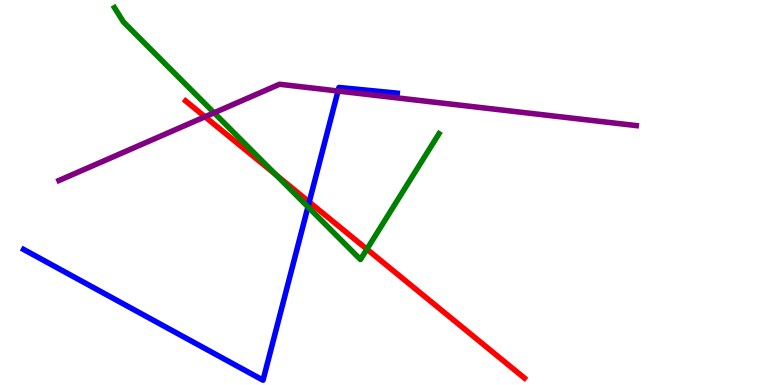[{'lines': ['blue', 'red'], 'intersections': [{'x': 3.99, 'y': 4.75}]}, {'lines': ['green', 'red'], 'intersections': [{'x': 3.56, 'y': 5.46}, {'x': 4.73, 'y': 3.53}]}, {'lines': ['purple', 'red'], 'intersections': [{'x': 2.65, 'y': 6.97}]}, {'lines': ['blue', 'green'], 'intersections': [{'x': 3.97, 'y': 4.63}]}, {'lines': ['blue', 'purple'], 'intersections': [{'x': 4.36, 'y': 7.64}]}, {'lines': ['green', 'purple'], 'intersections': [{'x': 2.76, 'y': 7.07}]}]